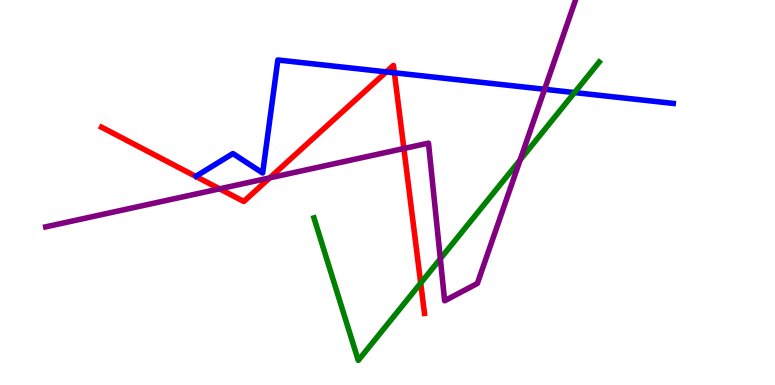[{'lines': ['blue', 'red'], 'intersections': [{'x': 4.98, 'y': 8.13}, {'x': 5.09, 'y': 8.11}]}, {'lines': ['green', 'red'], 'intersections': [{'x': 5.43, 'y': 2.65}]}, {'lines': ['purple', 'red'], 'intersections': [{'x': 2.83, 'y': 5.1}, {'x': 3.48, 'y': 5.38}, {'x': 5.21, 'y': 6.14}]}, {'lines': ['blue', 'green'], 'intersections': [{'x': 7.41, 'y': 7.6}]}, {'lines': ['blue', 'purple'], 'intersections': [{'x': 7.03, 'y': 7.68}]}, {'lines': ['green', 'purple'], 'intersections': [{'x': 5.68, 'y': 3.28}, {'x': 6.71, 'y': 5.85}]}]